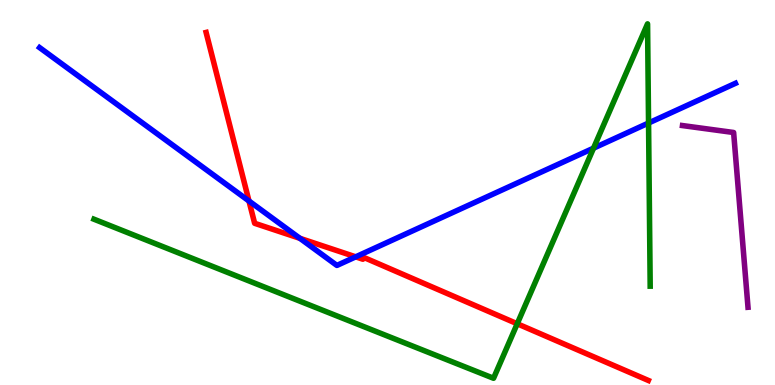[{'lines': ['blue', 'red'], 'intersections': [{'x': 3.21, 'y': 4.78}, {'x': 3.87, 'y': 3.81}, {'x': 4.59, 'y': 3.33}]}, {'lines': ['green', 'red'], 'intersections': [{'x': 6.67, 'y': 1.59}]}, {'lines': ['purple', 'red'], 'intersections': []}, {'lines': ['blue', 'green'], 'intersections': [{'x': 7.66, 'y': 6.15}, {'x': 8.37, 'y': 6.8}]}, {'lines': ['blue', 'purple'], 'intersections': []}, {'lines': ['green', 'purple'], 'intersections': []}]